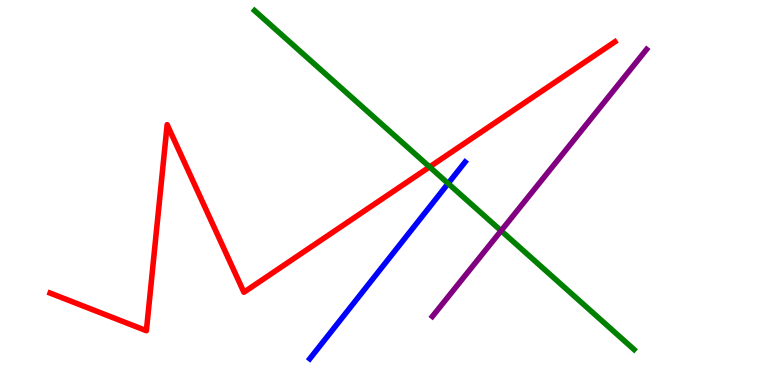[{'lines': ['blue', 'red'], 'intersections': []}, {'lines': ['green', 'red'], 'intersections': [{'x': 5.54, 'y': 5.66}]}, {'lines': ['purple', 'red'], 'intersections': []}, {'lines': ['blue', 'green'], 'intersections': [{'x': 5.78, 'y': 5.23}]}, {'lines': ['blue', 'purple'], 'intersections': []}, {'lines': ['green', 'purple'], 'intersections': [{'x': 6.47, 'y': 4.01}]}]